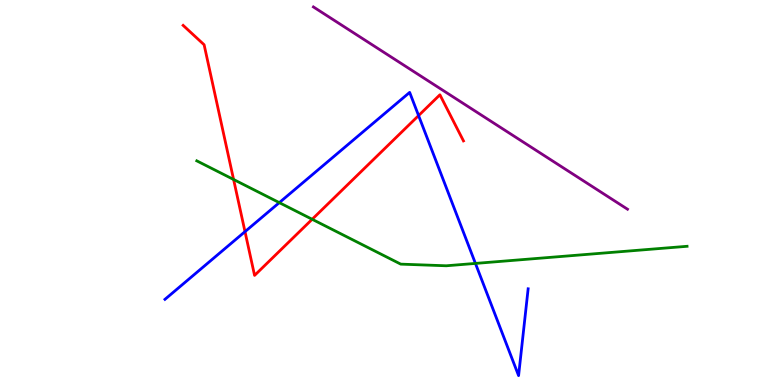[{'lines': ['blue', 'red'], 'intersections': [{'x': 3.16, 'y': 3.98}, {'x': 5.4, 'y': 7.0}]}, {'lines': ['green', 'red'], 'intersections': [{'x': 3.01, 'y': 5.34}, {'x': 4.03, 'y': 4.3}]}, {'lines': ['purple', 'red'], 'intersections': []}, {'lines': ['blue', 'green'], 'intersections': [{'x': 3.6, 'y': 4.74}, {'x': 6.13, 'y': 3.16}]}, {'lines': ['blue', 'purple'], 'intersections': []}, {'lines': ['green', 'purple'], 'intersections': []}]